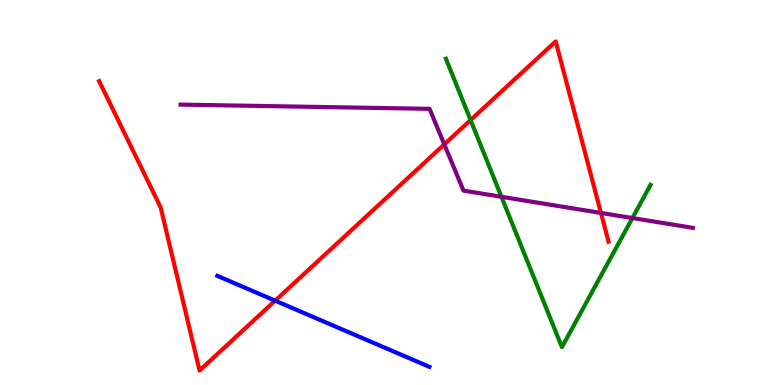[{'lines': ['blue', 'red'], 'intersections': [{'x': 3.55, 'y': 2.19}]}, {'lines': ['green', 'red'], 'intersections': [{'x': 6.07, 'y': 6.88}]}, {'lines': ['purple', 'red'], 'intersections': [{'x': 5.73, 'y': 6.25}, {'x': 7.75, 'y': 4.47}]}, {'lines': ['blue', 'green'], 'intersections': []}, {'lines': ['blue', 'purple'], 'intersections': []}, {'lines': ['green', 'purple'], 'intersections': [{'x': 6.47, 'y': 4.89}, {'x': 8.16, 'y': 4.34}]}]